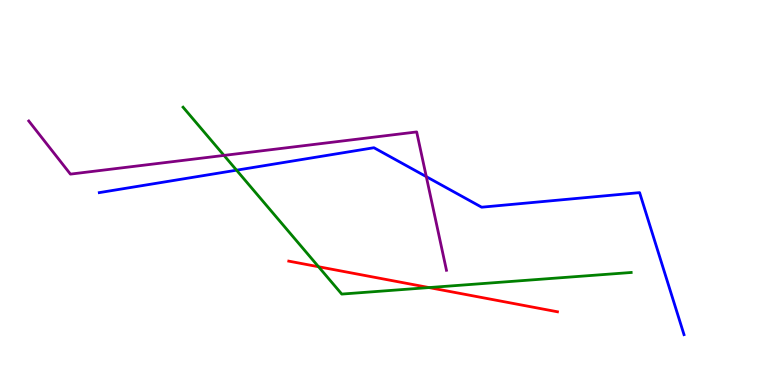[{'lines': ['blue', 'red'], 'intersections': []}, {'lines': ['green', 'red'], 'intersections': [{'x': 4.11, 'y': 3.07}, {'x': 5.54, 'y': 2.53}]}, {'lines': ['purple', 'red'], 'intersections': []}, {'lines': ['blue', 'green'], 'intersections': [{'x': 3.05, 'y': 5.58}]}, {'lines': ['blue', 'purple'], 'intersections': [{'x': 5.5, 'y': 5.41}]}, {'lines': ['green', 'purple'], 'intersections': [{'x': 2.89, 'y': 5.96}]}]